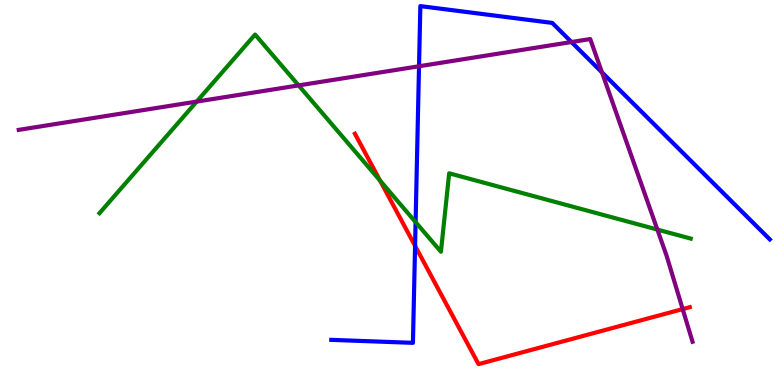[{'lines': ['blue', 'red'], 'intersections': [{'x': 5.36, 'y': 3.61}]}, {'lines': ['green', 'red'], 'intersections': [{'x': 4.9, 'y': 5.31}]}, {'lines': ['purple', 'red'], 'intersections': [{'x': 8.81, 'y': 1.97}]}, {'lines': ['blue', 'green'], 'intersections': [{'x': 5.36, 'y': 4.23}]}, {'lines': ['blue', 'purple'], 'intersections': [{'x': 5.41, 'y': 8.28}, {'x': 7.37, 'y': 8.91}, {'x': 7.77, 'y': 8.12}]}, {'lines': ['green', 'purple'], 'intersections': [{'x': 2.54, 'y': 7.36}, {'x': 3.85, 'y': 7.78}, {'x': 8.48, 'y': 4.04}]}]